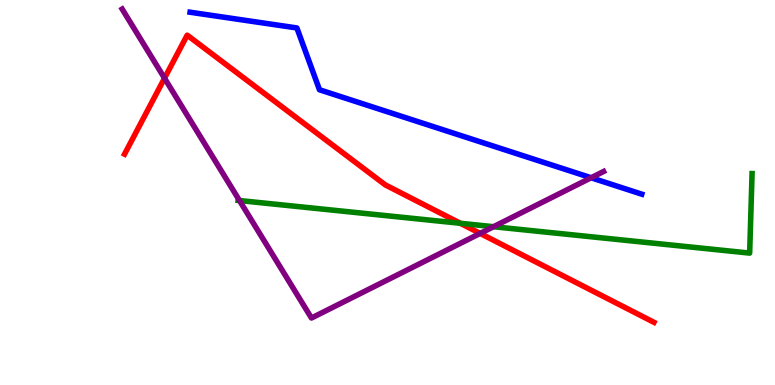[{'lines': ['blue', 'red'], 'intersections': []}, {'lines': ['green', 'red'], 'intersections': [{'x': 5.94, 'y': 4.2}]}, {'lines': ['purple', 'red'], 'intersections': [{'x': 2.12, 'y': 7.97}, {'x': 6.2, 'y': 3.94}]}, {'lines': ['blue', 'green'], 'intersections': []}, {'lines': ['blue', 'purple'], 'intersections': [{'x': 7.63, 'y': 5.38}]}, {'lines': ['green', 'purple'], 'intersections': [{'x': 3.09, 'y': 4.79}, {'x': 6.37, 'y': 4.11}]}]